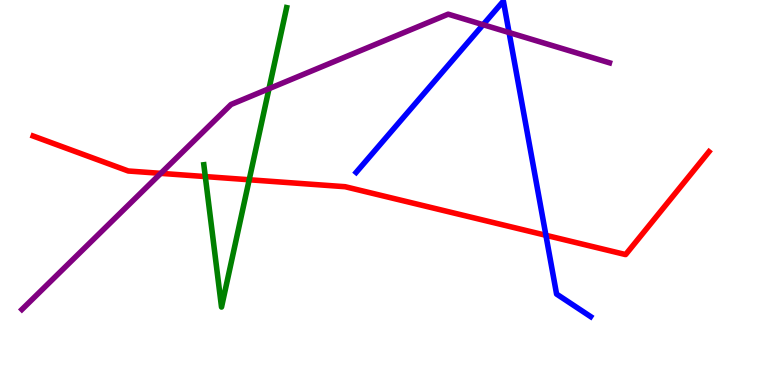[{'lines': ['blue', 'red'], 'intersections': [{'x': 7.04, 'y': 3.89}]}, {'lines': ['green', 'red'], 'intersections': [{'x': 2.65, 'y': 5.41}, {'x': 3.22, 'y': 5.33}]}, {'lines': ['purple', 'red'], 'intersections': [{'x': 2.07, 'y': 5.5}]}, {'lines': ['blue', 'green'], 'intersections': []}, {'lines': ['blue', 'purple'], 'intersections': [{'x': 6.23, 'y': 9.36}, {'x': 6.57, 'y': 9.15}]}, {'lines': ['green', 'purple'], 'intersections': [{'x': 3.47, 'y': 7.7}]}]